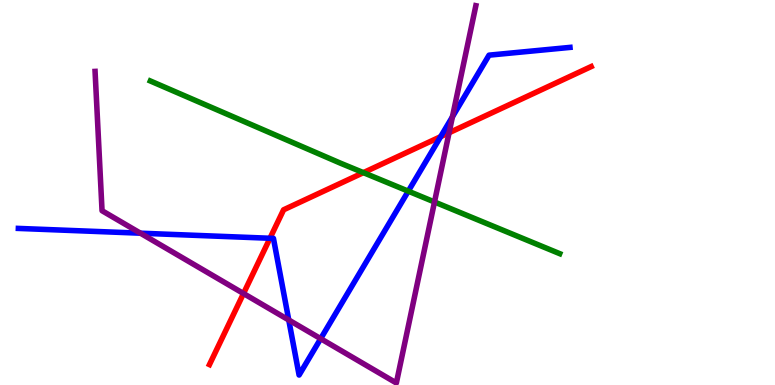[{'lines': ['blue', 'red'], 'intersections': [{'x': 3.48, 'y': 3.81}, {'x': 5.69, 'y': 6.45}]}, {'lines': ['green', 'red'], 'intersections': [{'x': 4.69, 'y': 5.52}]}, {'lines': ['purple', 'red'], 'intersections': [{'x': 3.14, 'y': 2.38}, {'x': 5.79, 'y': 6.55}]}, {'lines': ['blue', 'green'], 'intersections': [{'x': 5.27, 'y': 5.03}]}, {'lines': ['blue', 'purple'], 'intersections': [{'x': 1.81, 'y': 3.94}, {'x': 3.73, 'y': 1.69}, {'x': 4.14, 'y': 1.2}, {'x': 5.84, 'y': 6.97}]}, {'lines': ['green', 'purple'], 'intersections': [{'x': 5.61, 'y': 4.75}]}]